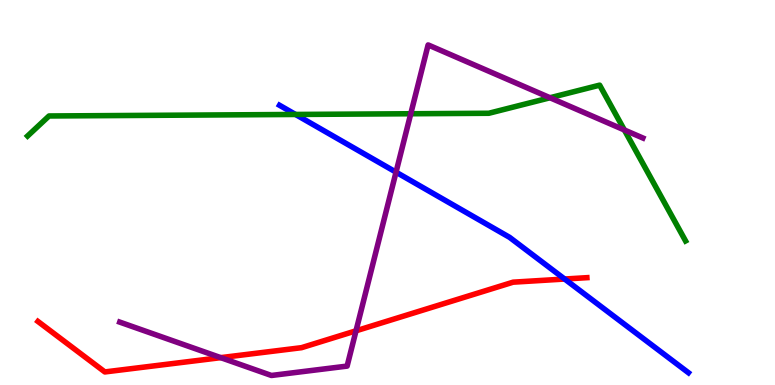[{'lines': ['blue', 'red'], 'intersections': [{'x': 7.29, 'y': 2.75}]}, {'lines': ['green', 'red'], 'intersections': []}, {'lines': ['purple', 'red'], 'intersections': [{'x': 2.85, 'y': 0.711}, {'x': 4.59, 'y': 1.41}]}, {'lines': ['blue', 'green'], 'intersections': [{'x': 3.81, 'y': 7.03}]}, {'lines': ['blue', 'purple'], 'intersections': [{'x': 5.11, 'y': 5.53}]}, {'lines': ['green', 'purple'], 'intersections': [{'x': 5.3, 'y': 7.05}, {'x': 7.1, 'y': 7.46}, {'x': 8.06, 'y': 6.62}]}]